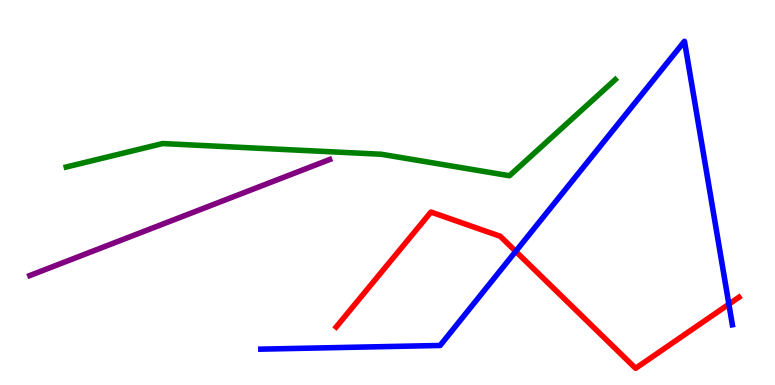[{'lines': ['blue', 'red'], 'intersections': [{'x': 6.65, 'y': 3.47}, {'x': 9.4, 'y': 2.1}]}, {'lines': ['green', 'red'], 'intersections': []}, {'lines': ['purple', 'red'], 'intersections': []}, {'lines': ['blue', 'green'], 'intersections': []}, {'lines': ['blue', 'purple'], 'intersections': []}, {'lines': ['green', 'purple'], 'intersections': []}]